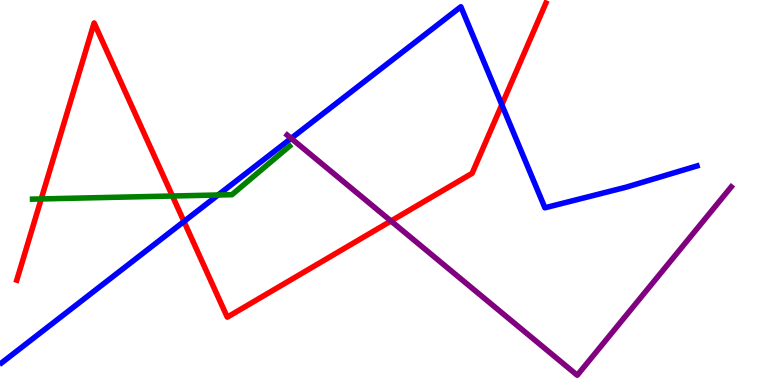[{'lines': ['blue', 'red'], 'intersections': [{'x': 2.37, 'y': 4.25}, {'x': 6.48, 'y': 7.28}]}, {'lines': ['green', 'red'], 'intersections': [{'x': 0.532, 'y': 4.83}, {'x': 2.23, 'y': 4.91}]}, {'lines': ['purple', 'red'], 'intersections': [{'x': 5.04, 'y': 4.26}]}, {'lines': ['blue', 'green'], 'intersections': [{'x': 2.81, 'y': 4.94}]}, {'lines': ['blue', 'purple'], 'intersections': [{'x': 3.76, 'y': 6.41}]}, {'lines': ['green', 'purple'], 'intersections': []}]